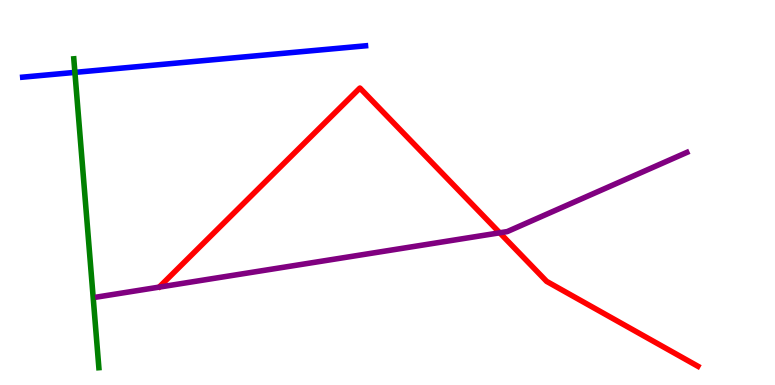[{'lines': ['blue', 'red'], 'intersections': []}, {'lines': ['green', 'red'], 'intersections': []}, {'lines': ['purple', 'red'], 'intersections': [{'x': 6.45, 'y': 3.95}]}, {'lines': ['blue', 'green'], 'intersections': [{'x': 0.966, 'y': 8.12}]}, {'lines': ['blue', 'purple'], 'intersections': []}, {'lines': ['green', 'purple'], 'intersections': []}]